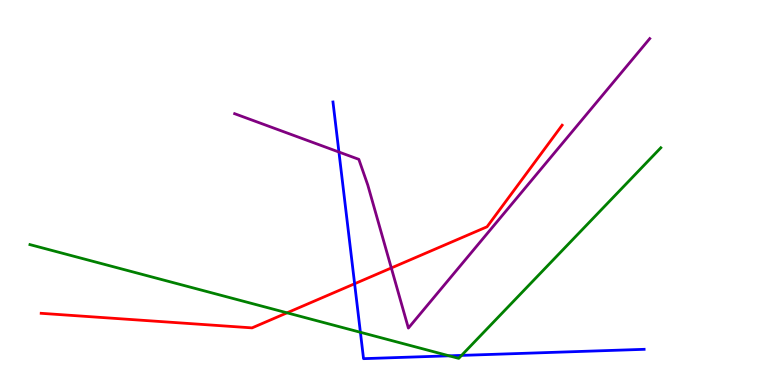[{'lines': ['blue', 'red'], 'intersections': [{'x': 4.58, 'y': 2.63}]}, {'lines': ['green', 'red'], 'intersections': [{'x': 3.7, 'y': 1.87}]}, {'lines': ['purple', 'red'], 'intersections': [{'x': 5.05, 'y': 3.04}]}, {'lines': ['blue', 'green'], 'intersections': [{'x': 4.65, 'y': 1.37}, {'x': 5.79, 'y': 0.758}, {'x': 5.96, 'y': 0.769}]}, {'lines': ['blue', 'purple'], 'intersections': [{'x': 4.37, 'y': 6.05}]}, {'lines': ['green', 'purple'], 'intersections': []}]